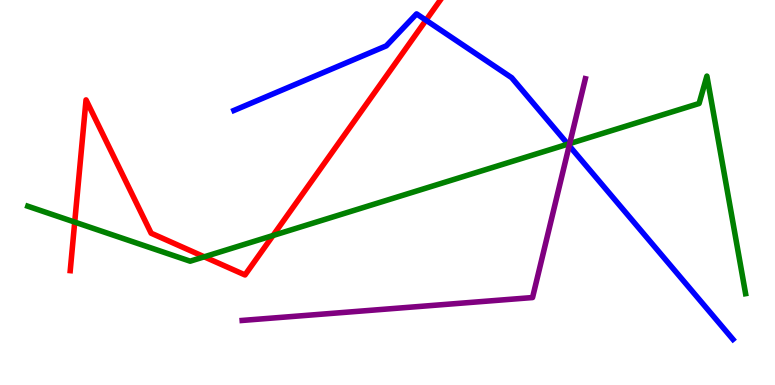[{'lines': ['blue', 'red'], 'intersections': [{'x': 5.5, 'y': 9.47}]}, {'lines': ['green', 'red'], 'intersections': [{'x': 0.964, 'y': 4.23}, {'x': 2.64, 'y': 3.33}, {'x': 3.52, 'y': 3.88}]}, {'lines': ['purple', 'red'], 'intersections': []}, {'lines': ['blue', 'green'], 'intersections': [{'x': 7.33, 'y': 6.26}]}, {'lines': ['blue', 'purple'], 'intersections': [{'x': 7.34, 'y': 6.22}]}, {'lines': ['green', 'purple'], 'intersections': [{'x': 7.35, 'y': 6.27}]}]